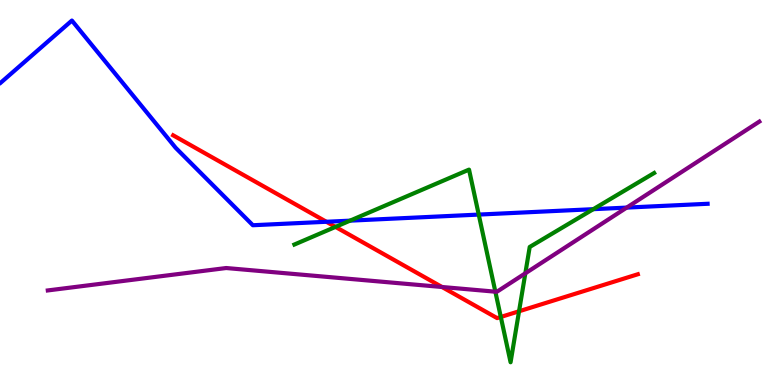[{'lines': ['blue', 'red'], 'intersections': [{'x': 4.21, 'y': 4.24}]}, {'lines': ['green', 'red'], 'intersections': [{'x': 4.33, 'y': 4.11}, {'x': 6.46, 'y': 1.77}, {'x': 6.7, 'y': 1.91}]}, {'lines': ['purple', 'red'], 'intersections': [{'x': 5.7, 'y': 2.55}]}, {'lines': ['blue', 'green'], 'intersections': [{'x': 4.52, 'y': 4.27}, {'x': 6.18, 'y': 4.43}, {'x': 7.66, 'y': 4.57}]}, {'lines': ['blue', 'purple'], 'intersections': [{'x': 8.09, 'y': 4.61}]}, {'lines': ['green', 'purple'], 'intersections': [{'x': 6.39, 'y': 2.42}, {'x': 6.78, 'y': 2.9}]}]